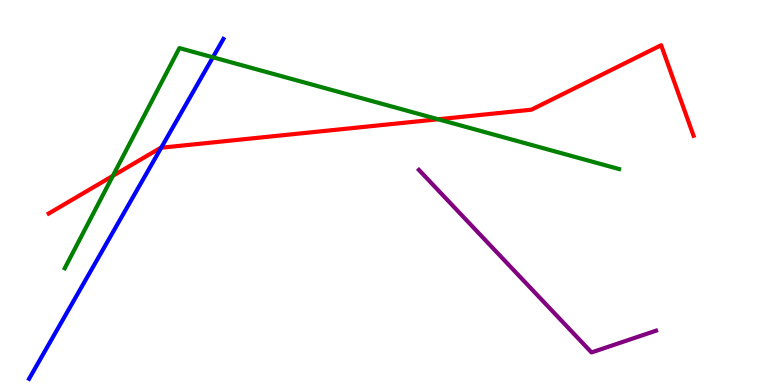[{'lines': ['blue', 'red'], 'intersections': [{'x': 2.08, 'y': 6.16}]}, {'lines': ['green', 'red'], 'intersections': [{'x': 1.46, 'y': 5.43}, {'x': 5.65, 'y': 6.9}]}, {'lines': ['purple', 'red'], 'intersections': []}, {'lines': ['blue', 'green'], 'intersections': [{'x': 2.75, 'y': 8.51}]}, {'lines': ['blue', 'purple'], 'intersections': []}, {'lines': ['green', 'purple'], 'intersections': []}]